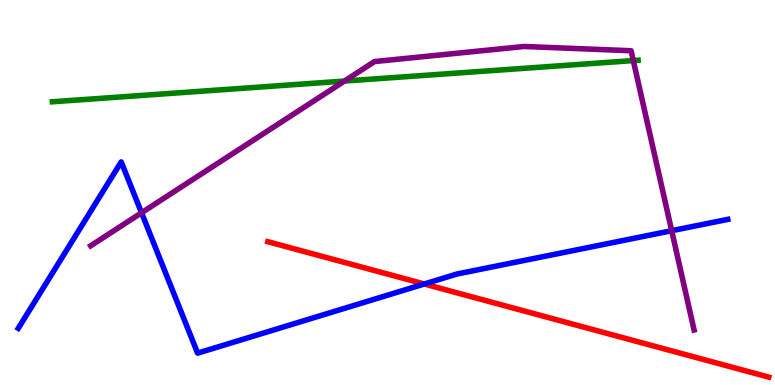[{'lines': ['blue', 'red'], 'intersections': [{'x': 5.47, 'y': 2.62}]}, {'lines': ['green', 'red'], 'intersections': []}, {'lines': ['purple', 'red'], 'intersections': []}, {'lines': ['blue', 'green'], 'intersections': []}, {'lines': ['blue', 'purple'], 'intersections': [{'x': 1.83, 'y': 4.47}, {'x': 8.67, 'y': 4.01}]}, {'lines': ['green', 'purple'], 'intersections': [{'x': 4.44, 'y': 7.89}, {'x': 8.17, 'y': 8.43}]}]